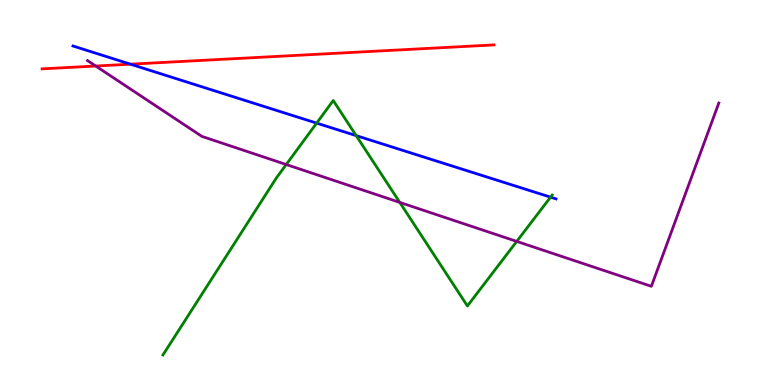[{'lines': ['blue', 'red'], 'intersections': [{'x': 1.68, 'y': 8.33}]}, {'lines': ['green', 'red'], 'intersections': []}, {'lines': ['purple', 'red'], 'intersections': [{'x': 1.24, 'y': 8.29}]}, {'lines': ['blue', 'green'], 'intersections': [{'x': 4.09, 'y': 6.8}, {'x': 4.6, 'y': 6.48}, {'x': 7.1, 'y': 4.88}]}, {'lines': ['blue', 'purple'], 'intersections': []}, {'lines': ['green', 'purple'], 'intersections': [{'x': 3.69, 'y': 5.73}, {'x': 5.16, 'y': 4.74}, {'x': 6.67, 'y': 3.73}]}]